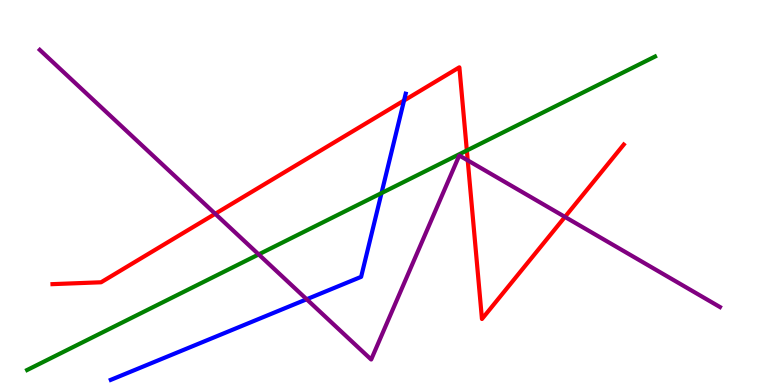[{'lines': ['blue', 'red'], 'intersections': [{'x': 5.21, 'y': 7.39}]}, {'lines': ['green', 'red'], 'intersections': [{'x': 6.02, 'y': 6.09}]}, {'lines': ['purple', 'red'], 'intersections': [{'x': 2.78, 'y': 4.45}, {'x': 6.04, 'y': 5.83}, {'x': 7.29, 'y': 4.37}]}, {'lines': ['blue', 'green'], 'intersections': [{'x': 4.92, 'y': 4.98}]}, {'lines': ['blue', 'purple'], 'intersections': [{'x': 3.96, 'y': 2.23}]}, {'lines': ['green', 'purple'], 'intersections': [{'x': 3.34, 'y': 3.39}]}]